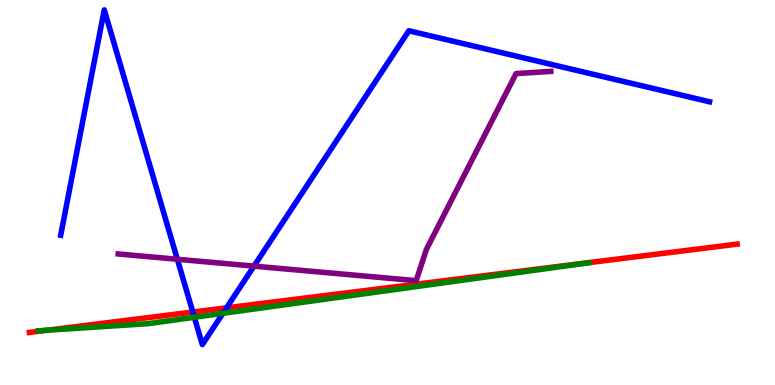[{'lines': ['blue', 'red'], 'intersections': [{'x': 2.49, 'y': 1.89}, {'x': 2.92, 'y': 2.0}]}, {'lines': ['green', 'red'], 'intersections': [{'x': 0.608, 'y': 1.42}]}, {'lines': ['purple', 'red'], 'intersections': []}, {'lines': ['blue', 'green'], 'intersections': [{'x': 2.51, 'y': 1.76}, {'x': 2.88, 'y': 1.86}]}, {'lines': ['blue', 'purple'], 'intersections': [{'x': 2.29, 'y': 3.27}, {'x': 3.28, 'y': 3.09}]}, {'lines': ['green', 'purple'], 'intersections': []}]